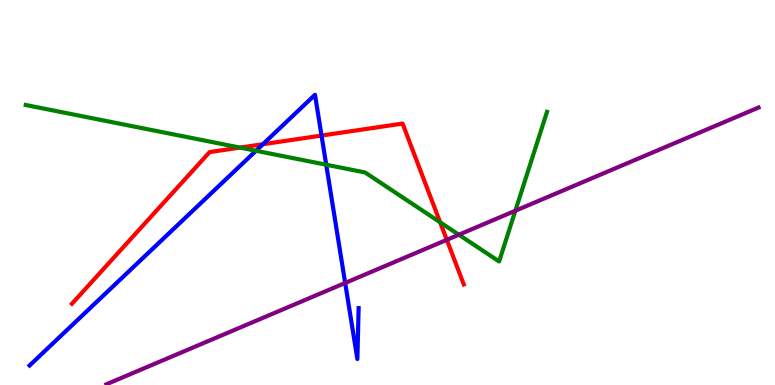[{'lines': ['blue', 'red'], 'intersections': [{'x': 3.39, 'y': 6.25}, {'x': 4.15, 'y': 6.48}]}, {'lines': ['green', 'red'], 'intersections': [{'x': 3.1, 'y': 6.17}, {'x': 5.68, 'y': 4.23}]}, {'lines': ['purple', 'red'], 'intersections': [{'x': 5.77, 'y': 3.77}]}, {'lines': ['blue', 'green'], 'intersections': [{'x': 3.3, 'y': 6.08}, {'x': 4.21, 'y': 5.72}]}, {'lines': ['blue', 'purple'], 'intersections': [{'x': 4.45, 'y': 2.65}]}, {'lines': ['green', 'purple'], 'intersections': [{'x': 5.92, 'y': 3.9}, {'x': 6.65, 'y': 4.53}]}]